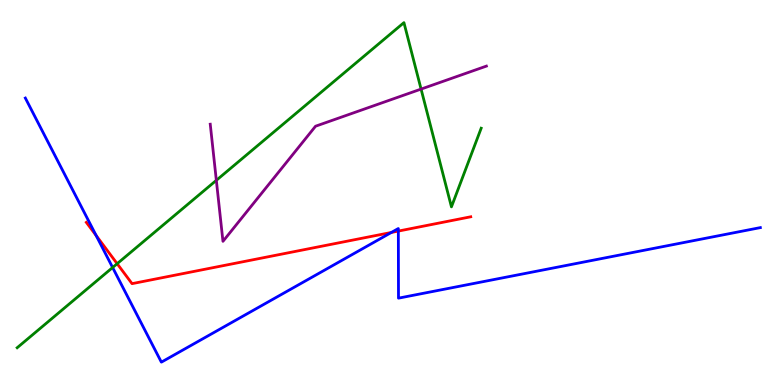[{'lines': ['blue', 'red'], 'intersections': [{'x': 1.24, 'y': 3.88}, {'x': 5.05, 'y': 3.96}, {'x': 5.14, 'y': 4.0}]}, {'lines': ['green', 'red'], 'intersections': [{'x': 1.51, 'y': 3.15}]}, {'lines': ['purple', 'red'], 'intersections': []}, {'lines': ['blue', 'green'], 'intersections': [{'x': 1.45, 'y': 3.05}]}, {'lines': ['blue', 'purple'], 'intersections': []}, {'lines': ['green', 'purple'], 'intersections': [{'x': 2.79, 'y': 5.32}, {'x': 5.43, 'y': 7.69}]}]